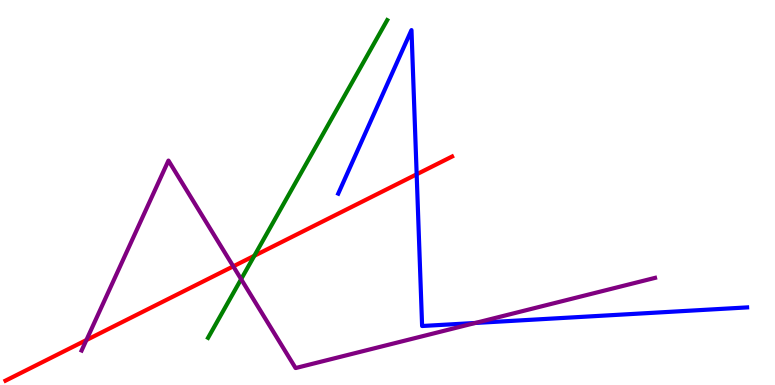[{'lines': ['blue', 'red'], 'intersections': [{'x': 5.38, 'y': 5.47}]}, {'lines': ['green', 'red'], 'intersections': [{'x': 3.28, 'y': 3.36}]}, {'lines': ['purple', 'red'], 'intersections': [{'x': 1.11, 'y': 1.17}, {'x': 3.01, 'y': 3.08}]}, {'lines': ['blue', 'green'], 'intersections': []}, {'lines': ['blue', 'purple'], 'intersections': [{'x': 6.13, 'y': 1.61}]}, {'lines': ['green', 'purple'], 'intersections': [{'x': 3.11, 'y': 2.75}]}]